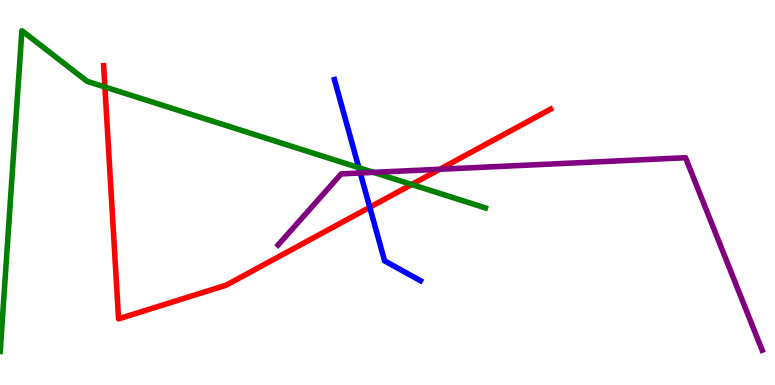[{'lines': ['blue', 'red'], 'intersections': [{'x': 4.77, 'y': 4.62}]}, {'lines': ['green', 'red'], 'intersections': [{'x': 1.35, 'y': 7.74}, {'x': 5.31, 'y': 5.21}]}, {'lines': ['purple', 'red'], 'intersections': [{'x': 5.68, 'y': 5.6}]}, {'lines': ['blue', 'green'], 'intersections': [{'x': 4.63, 'y': 5.64}]}, {'lines': ['blue', 'purple'], 'intersections': [{'x': 4.65, 'y': 5.51}]}, {'lines': ['green', 'purple'], 'intersections': [{'x': 4.82, 'y': 5.52}]}]